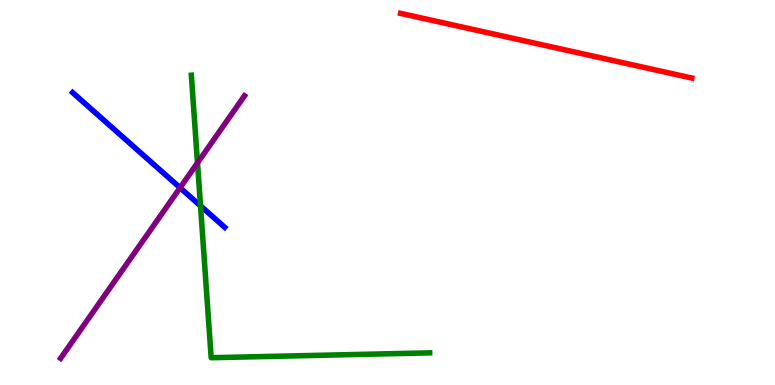[{'lines': ['blue', 'red'], 'intersections': []}, {'lines': ['green', 'red'], 'intersections': []}, {'lines': ['purple', 'red'], 'intersections': []}, {'lines': ['blue', 'green'], 'intersections': [{'x': 2.59, 'y': 4.65}]}, {'lines': ['blue', 'purple'], 'intersections': [{'x': 2.32, 'y': 5.12}]}, {'lines': ['green', 'purple'], 'intersections': [{'x': 2.55, 'y': 5.77}]}]